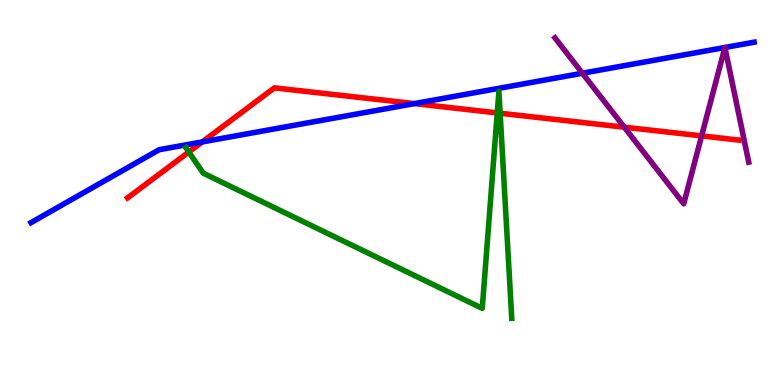[{'lines': ['blue', 'red'], 'intersections': [{'x': 2.61, 'y': 6.31}, {'x': 5.35, 'y': 7.31}]}, {'lines': ['green', 'red'], 'intersections': [{'x': 2.44, 'y': 6.05}, {'x': 6.42, 'y': 7.07}, {'x': 6.45, 'y': 7.06}]}, {'lines': ['purple', 'red'], 'intersections': [{'x': 8.06, 'y': 6.7}, {'x': 9.05, 'y': 6.47}]}, {'lines': ['blue', 'green'], 'intersections': []}, {'lines': ['blue', 'purple'], 'intersections': [{'x': 7.51, 'y': 8.1}, {'x': 9.35, 'y': 8.77}, {'x': 9.35, 'y': 8.77}]}, {'lines': ['green', 'purple'], 'intersections': []}]